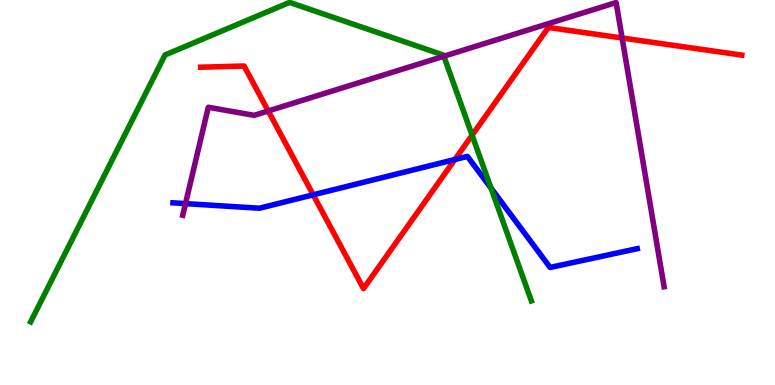[{'lines': ['blue', 'red'], 'intersections': [{'x': 4.04, 'y': 4.94}, {'x': 5.87, 'y': 5.86}]}, {'lines': ['green', 'red'], 'intersections': [{'x': 6.09, 'y': 6.49}]}, {'lines': ['purple', 'red'], 'intersections': [{'x': 3.46, 'y': 7.12}, {'x': 8.03, 'y': 9.01}]}, {'lines': ['blue', 'green'], 'intersections': [{'x': 6.34, 'y': 5.11}]}, {'lines': ['blue', 'purple'], 'intersections': [{'x': 2.39, 'y': 4.71}]}, {'lines': ['green', 'purple'], 'intersections': [{'x': 5.73, 'y': 8.54}]}]